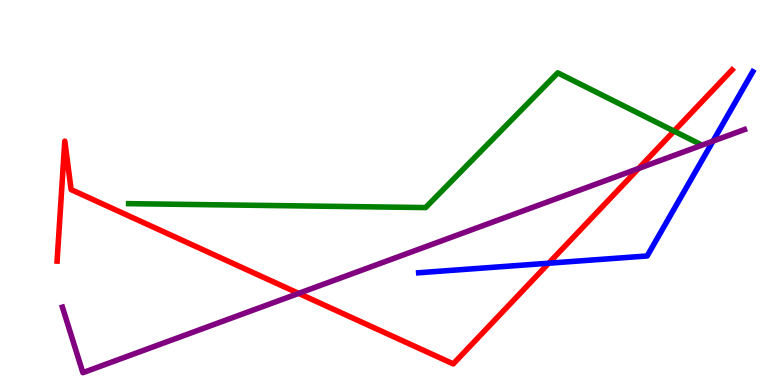[{'lines': ['blue', 'red'], 'intersections': [{'x': 7.08, 'y': 3.16}]}, {'lines': ['green', 'red'], 'intersections': [{'x': 8.7, 'y': 6.59}]}, {'lines': ['purple', 'red'], 'intersections': [{'x': 3.85, 'y': 2.38}, {'x': 8.24, 'y': 5.62}]}, {'lines': ['blue', 'green'], 'intersections': []}, {'lines': ['blue', 'purple'], 'intersections': [{'x': 9.2, 'y': 6.33}]}, {'lines': ['green', 'purple'], 'intersections': []}]